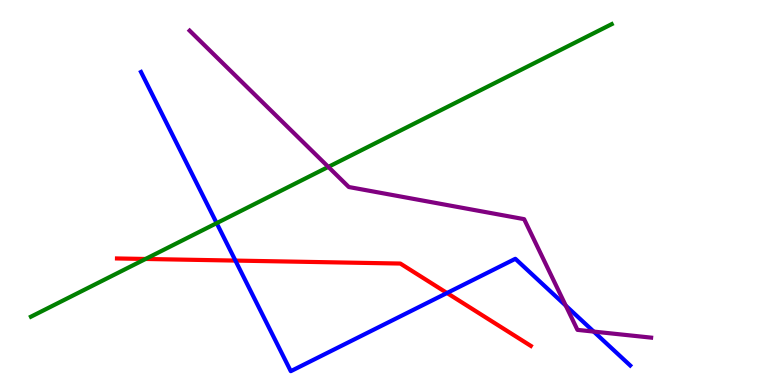[{'lines': ['blue', 'red'], 'intersections': [{'x': 3.04, 'y': 3.23}, {'x': 5.77, 'y': 2.39}]}, {'lines': ['green', 'red'], 'intersections': [{'x': 1.88, 'y': 3.27}]}, {'lines': ['purple', 'red'], 'intersections': []}, {'lines': ['blue', 'green'], 'intersections': [{'x': 2.8, 'y': 4.2}]}, {'lines': ['blue', 'purple'], 'intersections': [{'x': 7.3, 'y': 2.06}, {'x': 7.66, 'y': 1.39}]}, {'lines': ['green', 'purple'], 'intersections': [{'x': 4.24, 'y': 5.67}]}]